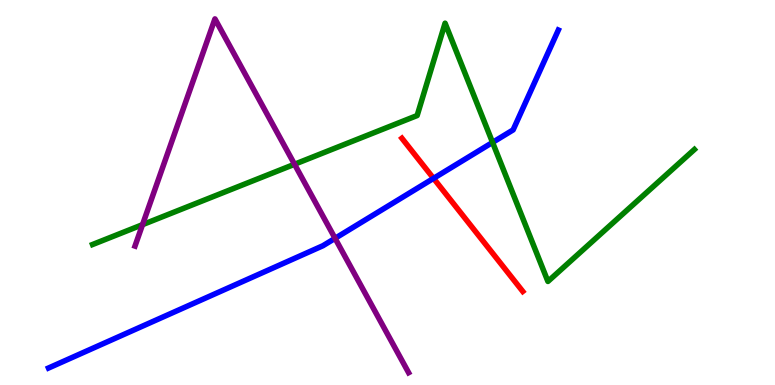[{'lines': ['blue', 'red'], 'intersections': [{'x': 5.59, 'y': 5.37}]}, {'lines': ['green', 'red'], 'intersections': []}, {'lines': ['purple', 'red'], 'intersections': []}, {'lines': ['blue', 'green'], 'intersections': [{'x': 6.36, 'y': 6.3}]}, {'lines': ['blue', 'purple'], 'intersections': [{'x': 4.32, 'y': 3.81}]}, {'lines': ['green', 'purple'], 'intersections': [{'x': 1.84, 'y': 4.16}, {'x': 3.8, 'y': 5.73}]}]